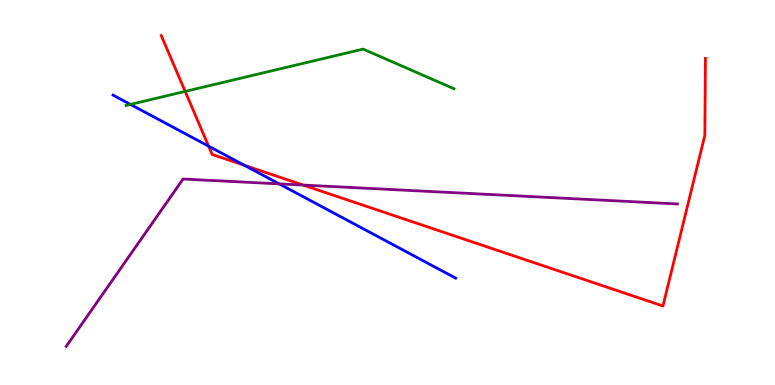[{'lines': ['blue', 'red'], 'intersections': [{'x': 2.69, 'y': 6.2}, {'x': 3.16, 'y': 5.71}]}, {'lines': ['green', 'red'], 'intersections': [{'x': 2.39, 'y': 7.63}]}, {'lines': ['purple', 'red'], 'intersections': [{'x': 3.91, 'y': 5.19}]}, {'lines': ['blue', 'green'], 'intersections': [{'x': 1.68, 'y': 7.29}]}, {'lines': ['blue', 'purple'], 'intersections': [{'x': 3.6, 'y': 5.22}]}, {'lines': ['green', 'purple'], 'intersections': []}]